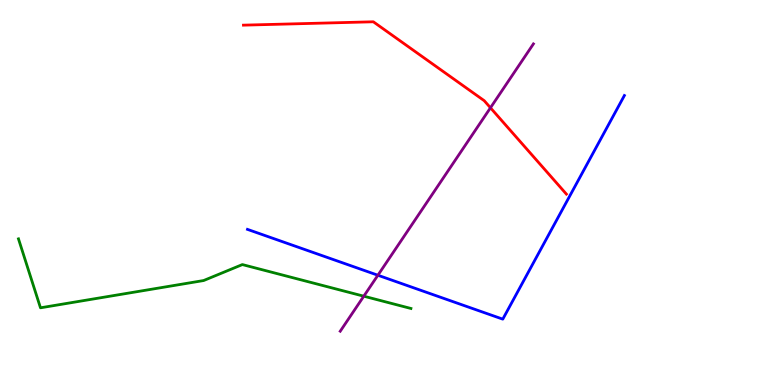[{'lines': ['blue', 'red'], 'intersections': []}, {'lines': ['green', 'red'], 'intersections': []}, {'lines': ['purple', 'red'], 'intersections': [{'x': 6.33, 'y': 7.2}]}, {'lines': ['blue', 'green'], 'intersections': []}, {'lines': ['blue', 'purple'], 'intersections': [{'x': 4.88, 'y': 2.85}]}, {'lines': ['green', 'purple'], 'intersections': [{'x': 4.69, 'y': 2.31}]}]